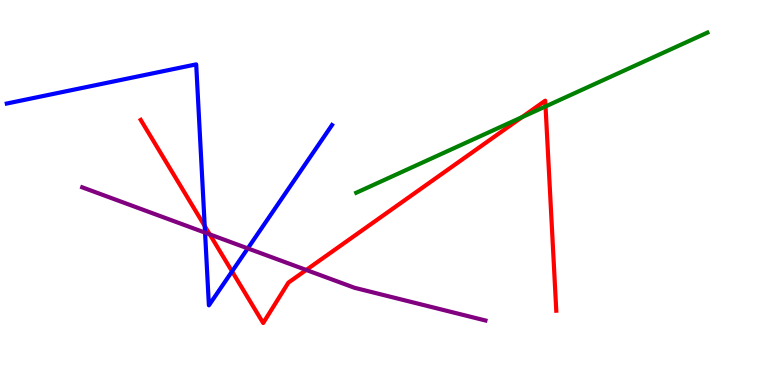[{'lines': ['blue', 'red'], 'intersections': [{'x': 2.64, 'y': 4.13}, {'x': 2.99, 'y': 2.95}]}, {'lines': ['green', 'red'], 'intersections': [{'x': 6.73, 'y': 6.96}, {'x': 7.04, 'y': 7.24}]}, {'lines': ['purple', 'red'], 'intersections': [{'x': 2.71, 'y': 3.91}, {'x': 3.95, 'y': 2.99}]}, {'lines': ['blue', 'green'], 'intersections': []}, {'lines': ['blue', 'purple'], 'intersections': [{'x': 2.65, 'y': 3.96}, {'x': 3.2, 'y': 3.55}]}, {'lines': ['green', 'purple'], 'intersections': []}]